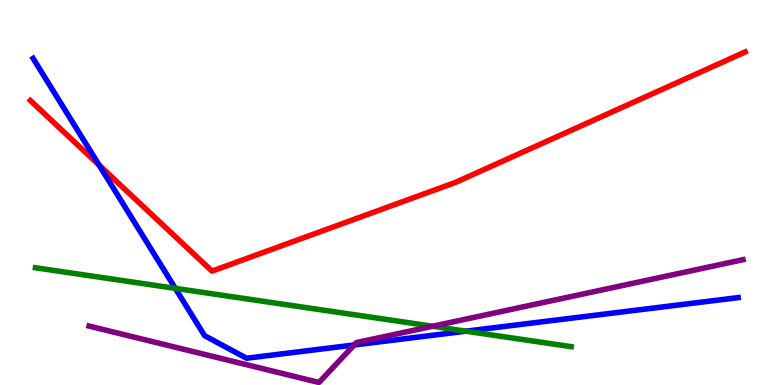[{'lines': ['blue', 'red'], 'intersections': [{'x': 1.28, 'y': 5.71}]}, {'lines': ['green', 'red'], 'intersections': []}, {'lines': ['purple', 'red'], 'intersections': []}, {'lines': ['blue', 'green'], 'intersections': [{'x': 2.26, 'y': 2.51}, {'x': 6.01, 'y': 1.4}]}, {'lines': ['blue', 'purple'], 'intersections': [{'x': 4.57, 'y': 1.04}]}, {'lines': ['green', 'purple'], 'intersections': [{'x': 5.58, 'y': 1.53}]}]